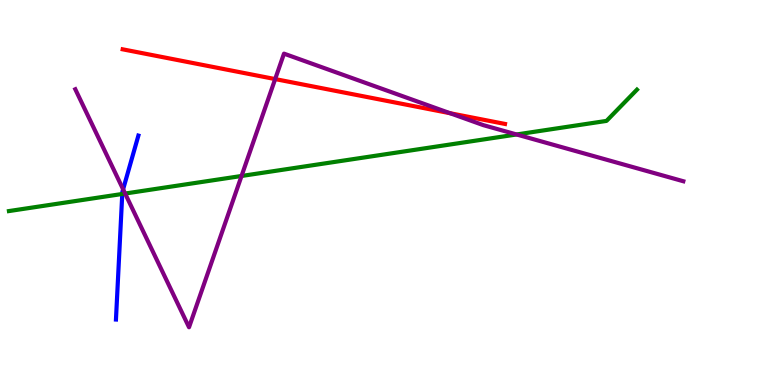[{'lines': ['blue', 'red'], 'intersections': []}, {'lines': ['green', 'red'], 'intersections': []}, {'lines': ['purple', 'red'], 'intersections': [{'x': 3.55, 'y': 7.95}, {'x': 5.81, 'y': 7.06}]}, {'lines': ['blue', 'green'], 'intersections': [{'x': 1.58, 'y': 4.96}]}, {'lines': ['blue', 'purple'], 'intersections': [{'x': 1.59, 'y': 5.08}]}, {'lines': ['green', 'purple'], 'intersections': [{'x': 1.61, 'y': 4.97}, {'x': 3.12, 'y': 5.43}, {'x': 6.67, 'y': 6.51}]}]